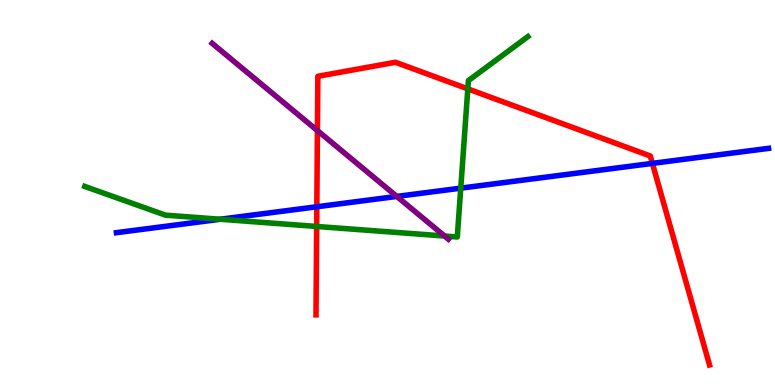[{'lines': ['blue', 'red'], 'intersections': [{'x': 4.09, 'y': 4.63}, {'x': 8.42, 'y': 5.76}]}, {'lines': ['green', 'red'], 'intersections': [{'x': 4.09, 'y': 4.12}, {'x': 6.04, 'y': 7.69}]}, {'lines': ['purple', 'red'], 'intersections': [{'x': 4.1, 'y': 6.61}]}, {'lines': ['blue', 'green'], 'intersections': [{'x': 2.84, 'y': 4.31}, {'x': 5.95, 'y': 5.11}]}, {'lines': ['blue', 'purple'], 'intersections': [{'x': 5.12, 'y': 4.9}]}, {'lines': ['green', 'purple'], 'intersections': [{'x': 5.74, 'y': 3.87}]}]